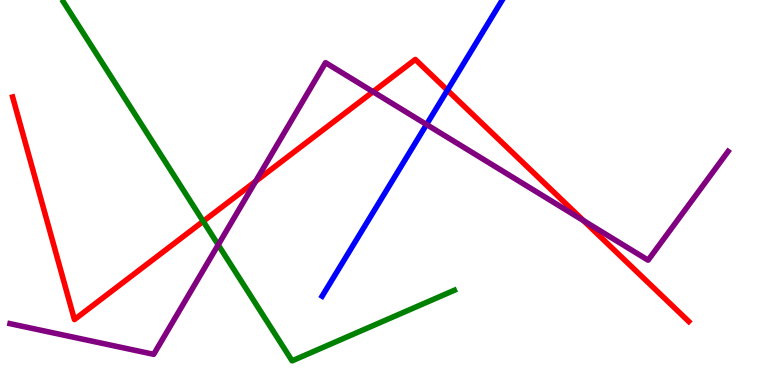[{'lines': ['blue', 'red'], 'intersections': [{'x': 5.77, 'y': 7.66}]}, {'lines': ['green', 'red'], 'intersections': [{'x': 2.62, 'y': 4.25}]}, {'lines': ['purple', 'red'], 'intersections': [{'x': 3.3, 'y': 5.29}, {'x': 4.81, 'y': 7.62}, {'x': 7.53, 'y': 4.27}]}, {'lines': ['blue', 'green'], 'intersections': []}, {'lines': ['blue', 'purple'], 'intersections': [{'x': 5.5, 'y': 6.77}]}, {'lines': ['green', 'purple'], 'intersections': [{'x': 2.82, 'y': 3.64}]}]